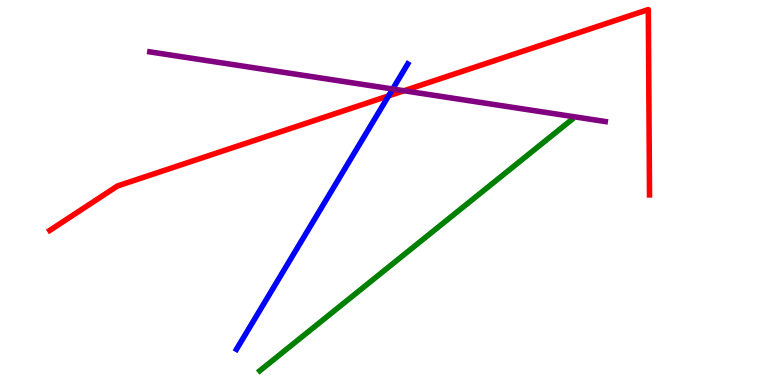[{'lines': ['blue', 'red'], 'intersections': [{'x': 5.01, 'y': 7.51}]}, {'lines': ['green', 'red'], 'intersections': []}, {'lines': ['purple', 'red'], 'intersections': [{'x': 5.21, 'y': 7.64}]}, {'lines': ['blue', 'green'], 'intersections': []}, {'lines': ['blue', 'purple'], 'intersections': [{'x': 5.07, 'y': 7.69}]}, {'lines': ['green', 'purple'], 'intersections': []}]